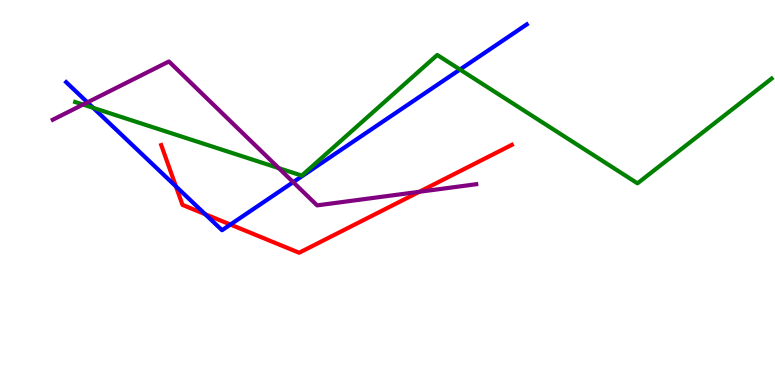[{'lines': ['blue', 'red'], 'intersections': [{'x': 2.27, 'y': 5.16}, {'x': 2.65, 'y': 4.44}, {'x': 2.97, 'y': 4.17}]}, {'lines': ['green', 'red'], 'intersections': []}, {'lines': ['purple', 'red'], 'intersections': [{'x': 5.41, 'y': 5.02}]}, {'lines': ['blue', 'green'], 'intersections': [{'x': 1.2, 'y': 7.2}, {'x': 5.93, 'y': 8.19}]}, {'lines': ['blue', 'purple'], 'intersections': [{'x': 1.13, 'y': 7.34}, {'x': 3.78, 'y': 5.27}]}, {'lines': ['green', 'purple'], 'intersections': [{'x': 1.07, 'y': 7.28}, {'x': 3.6, 'y': 5.63}]}]